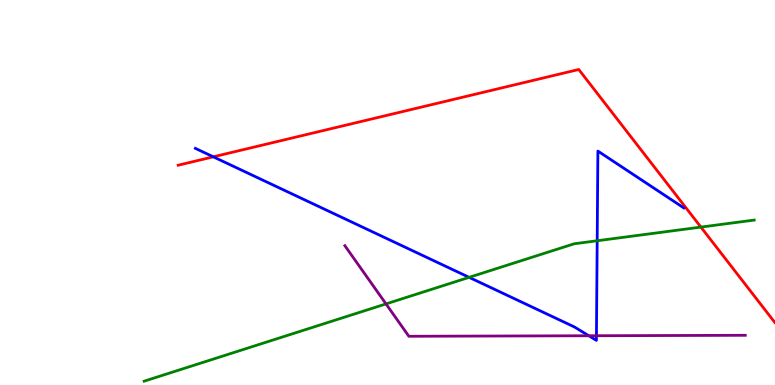[{'lines': ['blue', 'red'], 'intersections': [{'x': 2.75, 'y': 5.93}]}, {'lines': ['green', 'red'], 'intersections': [{'x': 9.04, 'y': 4.1}]}, {'lines': ['purple', 'red'], 'intersections': []}, {'lines': ['blue', 'green'], 'intersections': [{'x': 6.05, 'y': 2.8}, {'x': 7.71, 'y': 3.75}]}, {'lines': ['blue', 'purple'], 'intersections': [{'x': 7.6, 'y': 1.28}, {'x': 7.7, 'y': 1.28}]}, {'lines': ['green', 'purple'], 'intersections': [{'x': 4.98, 'y': 2.11}]}]